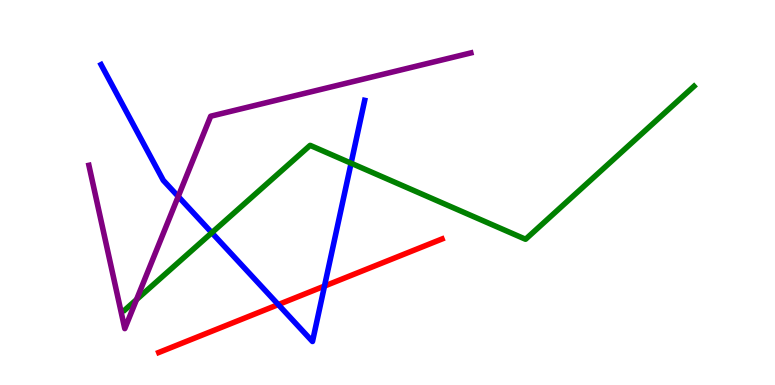[{'lines': ['blue', 'red'], 'intersections': [{'x': 3.59, 'y': 2.09}, {'x': 4.19, 'y': 2.57}]}, {'lines': ['green', 'red'], 'intersections': []}, {'lines': ['purple', 'red'], 'intersections': []}, {'lines': ['blue', 'green'], 'intersections': [{'x': 2.73, 'y': 3.96}, {'x': 4.53, 'y': 5.76}]}, {'lines': ['blue', 'purple'], 'intersections': [{'x': 2.3, 'y': 4.9}]}, {'lines': ['green', 'purple'], 'intersections': [{'x': 1.76, 'y': 2.22}]}]